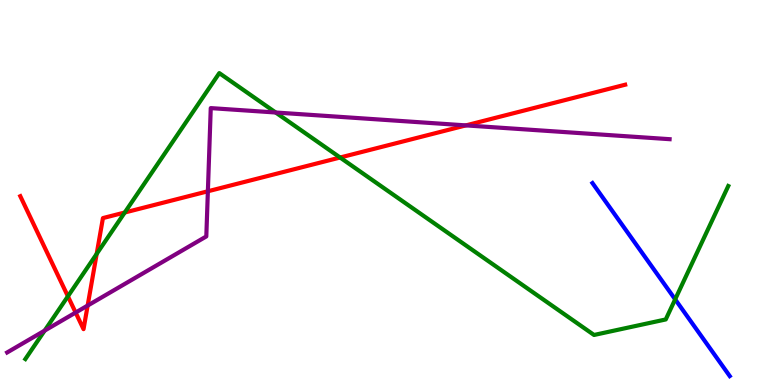[{'lines': ['blue', 'red'], 'intersections': []}, {'lines': ['green', 'red'], 'intersections': [{'x': 0.876, 'y': 2.3}, {'x': 1.25, 'y': 3.41}, {'x': 1.61, 'y': 4.48}, {'x': 4.39, 'y': 5.91}]}, {'lines': ['purple', 'red'], 'intersections': [{'x': 0.976, 'y': 1.88}, {'x': 1.13, 'y': 2.06}, {'x': 2.68, 'y': 5.03}, {'x': 6.01, 'y': 6.74}]}, {'lines': ['blue', 'green'], 'intersections': [{'x': 8.71, 'y': 2.22}]}, {'lines': ['blue', 'purple'], 'intersections': []}, {'lines': ['green', 'purple'], 'intersections': [{'x': 0.576, 'y': 1.41}, {'x': 3.56, 'y': 7.08}]}]